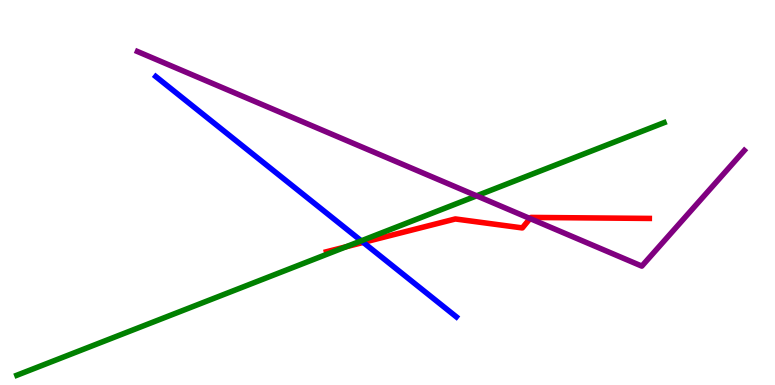[{'lines': ['blue', 'red'], 'intersections': [{'x': 4.69, 'y': 3.7}]}, {'lines': ['green', 'red'], 'intersections': [{'x': 4.46, 'y': 3.59}]}, {'lines': ['purple', 'red'], 'intersections': [{'x': 6.84, 'y': 4.32}]}, {'lines': ['blue', 'green'], 'intersections': [{'x': 4.66, 'y': 3.74}]}, {'lines': ['blue', 'purple'], 'intersections': []}, {'lines': ['green', 'purple'], 'intersections': [{'x': 6.15, 'y': 4.91}]}]